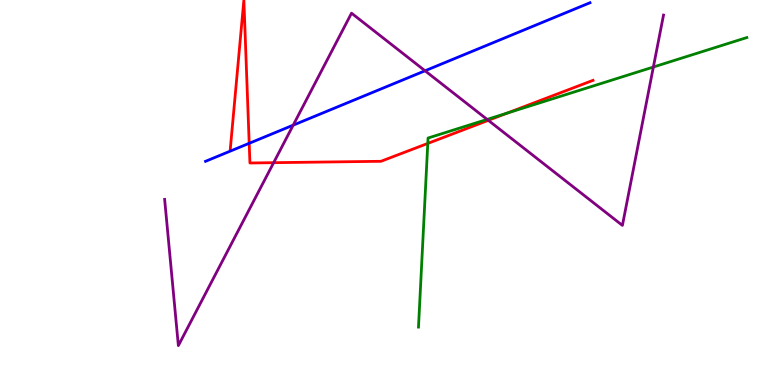[{'lines': ['blue', 'red'], 'intersections': [{'x': 3.22, 'y': 6.28}]}, {'lines': ['green', 'red'], 'intersections': [{'x': 5.52, 'y': 6.27}, {'x': 6.55, 'y': 7.06}]}, {'lines': ['purple', 'red'], 'intersections': [{'x': 3.53, 'y': 5.77}, {'x': 6.3, 'y': 6.87}]}, {'lines': ['blue', 'green'], 'intersections': []}, {'lines': ['blue', 'purple'], 'intersections': [{'x': 3.78, 'y': 6.75}, {'x': 5.48, 'y': 8.16}]}, {'lines': ['green', 'purple'], 'intersections': [{'x': 6.29, 'y': 6.9}, {'x': 8.43, 'y': 8.26}]}]